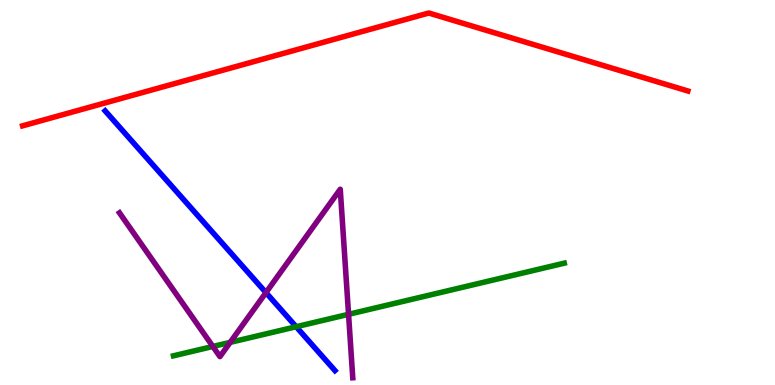[{'lines': ['blue', 'red'], 'intersections': []}, {'lines': ['green', 'red'], 'intersections': []}, {'lines': ['purple', 'red'], 'intersections': []}, {'lines': ['blue', 'green'], 'intersections': [{'x': 3.82, 'y': 1.51}]}, {'lines': ['blue', 'purple'], 'intersections': [{'x': 3.43, 'y': 2.4}]}, {'lines': ['green', 'purple'], 'intersections': [{'x': 2.75, 'y': 1.0}, {'x': 2.97, 'y': 1.11}, {'x': 4.5, 'y': 1.84}]}]